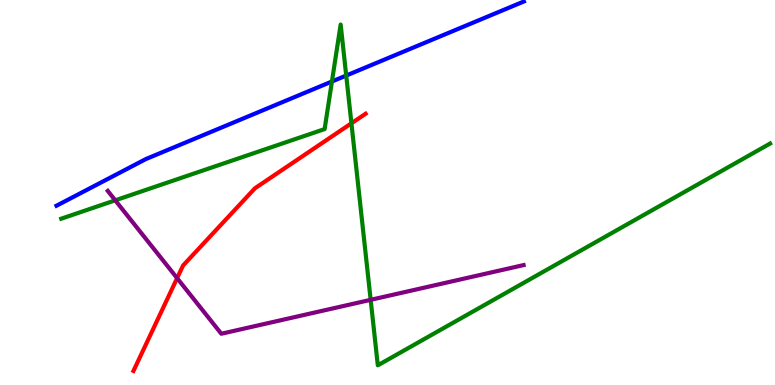[{'lines': ['blue', 'red'], 'intersections': []}, {'lines': ['green', 'red'], 'intersections': [{'x': 4.53, 'y': 6.8}]}, {'lines': ['purple', 'red'], 'intersections': [{'x': 2.29, 'y': 2.78}]}, {'lines': ['blue', 'green'], 'intersections': [{'x': 4.28, 'y': 7.88}, {'x': 4.47, 'y': 8.04}]}, {'lines': ['blue', 'purple'], 'intersections': []}, {'lines': ['green', 'purple'], 'intersections': [{'x': 1.49, 'y': 4.8}, {'x': 4.78, 'y': 2.21}]}]